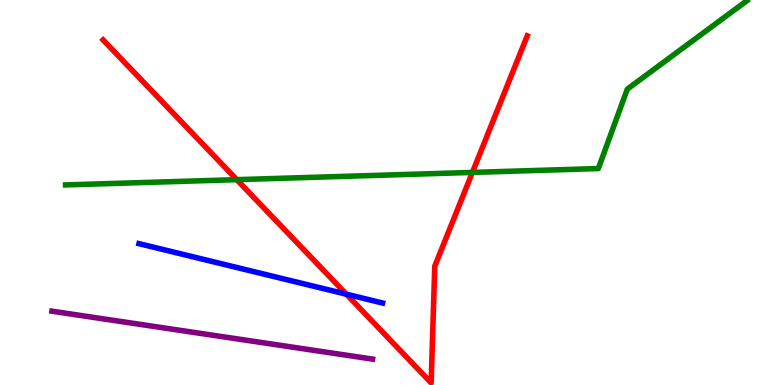[{'lines': ['blue', 'red'], 'intersections': [{'x': 4.47, 'y': 2.36}]}, {'lines': ['green', 'red'], 'intersections': [{'x': 3.06, 'y': 5.33}, {'x': 6.1, 'y': 5.52}]}, {'lines': ['purple', 'red'], 'intersections': []}, {'lines': ['blue', 'green'], 'intersections': []}, {'lines': ['blue', 'purple'], 'intersections': []}, {'lines': ['green', 'purple'], 'intersections': []}]